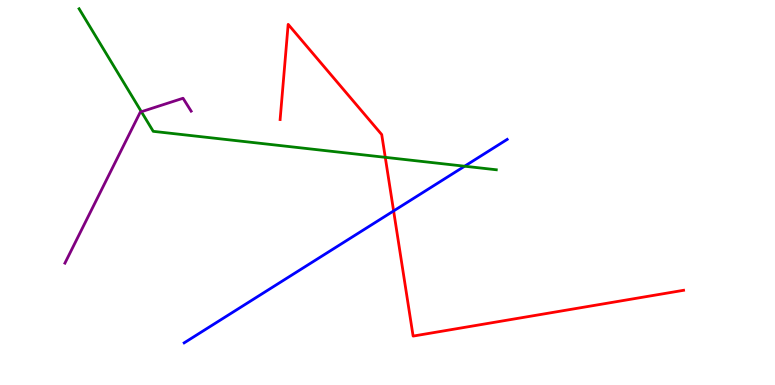[{'lines': ['blue', 'red'], 'intersections': [{'x': 5.08, 'y': 4.52}]}, {'lines': ['green', 'red'], 'intersections': [{'x': 4.97, 'y': 5.91}]}, {'lines': ['purple', 'red'], 'intersections': []}, {'lines': ['blue', 'green'], 'intersections': [{'x': 5.99, 'y': 5.68}]}, {'lines': ['blue', 'purple'], 'intersections': []}, {'lines': ['green', 'purple'], 'intersections': [{'x': 1.82, 'y': 7.1}]}]